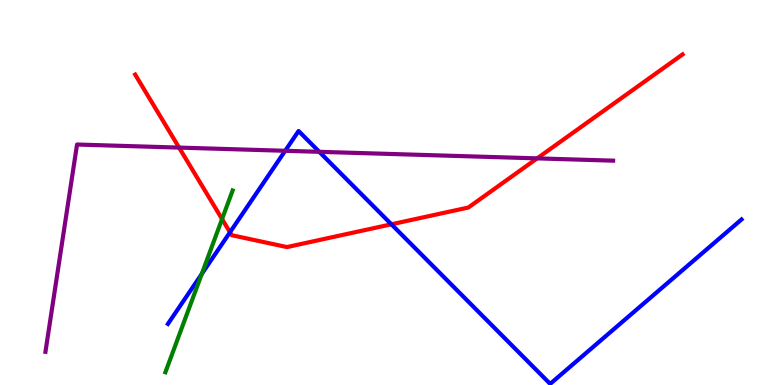[{'lines': ['blue', 'red'], 'intersections': [{'x': 2.97, 'y': 3.97}, {'x': 5.05, 'y': 4.17}]}, {'lines': ['green', 'red'], 'intersections': [{'x': 2.87, 'y': 4.31}]}, {'lines': ['purple', 'red'], 'intersections': [{'x': 2.31, 'y': 6.17}, {'x': 6.93, 'y': 5.89}]}, {'lines': ['blue', 'green'], 'intersections': [{'x': 2.6, 'y': 2.88}]}, {'lines': ['blue', 'purple'], 'intersections': [{'x': 3.68, 'y': 6.08}, {'x': 4.12, 'y': 6.06}]}, {'lines': ['green', 'purple'], 'intersections': []}]